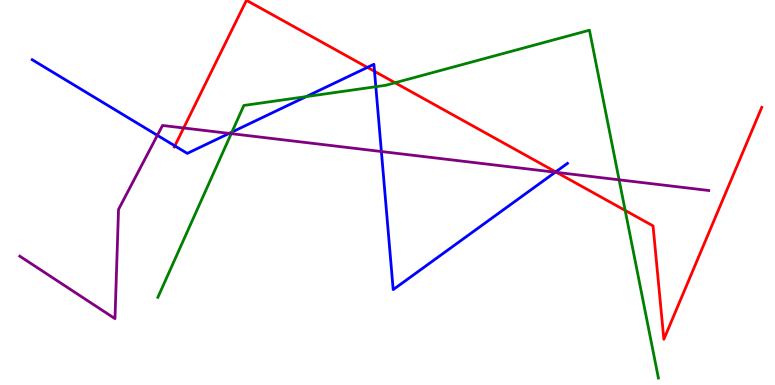[{'lines': ['blue', 'red'], 'intersections': [{'x': 2.26, 'y': 6.21}, {'x': 4.74, 'y': 8.25}, {'x': 4.83, 'y': 8.15}, {'x': 7.17, 'y': 5.54}]}, {'lines': ['green', 'red'], 'intersections': [{'x': 5.1, 'y': 7.85}, {'x': 8.07, 'y': 4.53}]}, {'lines': ['purple', 'red'], 'intersections': [{'x': 2.37, 'y': 6.68}, {'x': 7.18, 'y': 5.52}]}, {'lines': ['blue', 'green'], 'intersections': [{'x': 2.99, 'y': 6.57}, {'x': 3.95, 'y': 7.49}, {'x': 4.85, 'y': 7.75}]}, {'lines': ['blue', 'purple'], 'intersections': [{'x': 2.03, 'y': 6.48}, {'x': 2.96, 'y': 6.54}, {'x': 4.92, 'y': 6.06}, {'x': 7.16, 'y': 5.53}]}, {'lines': ['green', 'purple'], 'intersections': [{'x': 2.98, 'y': 6.53}, {'x': 7.99, 'y': 5.33}]}]